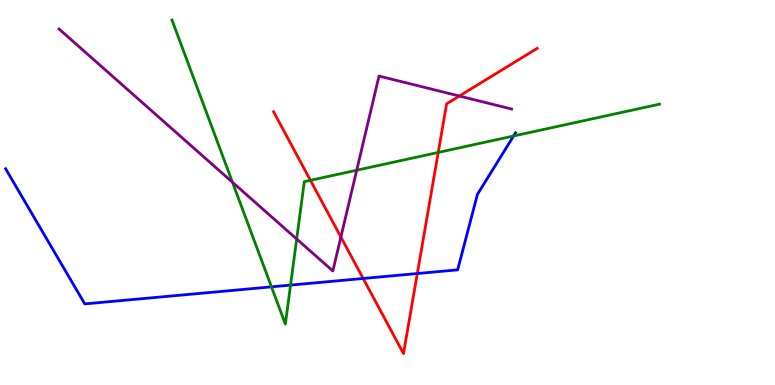[{'lines': ['blue', 'red'], 'intersections': [{'x': 4.69, 'y': 2.77}, {'x': 5.38, 'y': 2.9}]}, {'lines': ['green', 'red'], 'intersections': [{'x': 4.01, 'y': 5.32}, {'x': 5.65, 'y': 6.04}]}, {'lines': ['purple', 'red'], 'intersections': [{'x': 4.4, 'y': 3.84}, {'x': 5.93, 'y': 7.51}]}, {'lines': ['blue', 'green'], 'intersections': [{'x': 3.5, 'y': 2.55}, {'x': 3.75, 'y': 2.59}, {'x': 6.63, 'y': 6.47}]}, {'lines': ['blue', 'purple'], 'intersections': []}, {'lines': ['green', 'purple'], 'intersections': [{'x': 3.0, 'y': 5.27}, {'x': 3.83, 'y': 3.79}, {'x': 4.6, 'y': 5.58}]}]